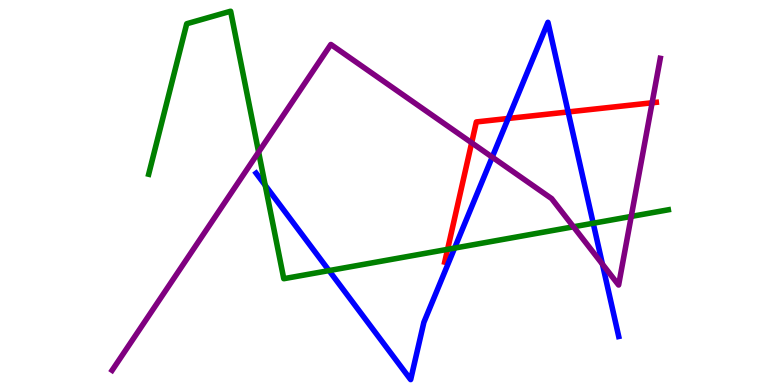[{'lines': ['blue', 'red'], 'intersections': [{'x': 6.56, 'y': 6.92}, {'x': 7.33, 'y': 7.09}]}, {'lines': ['green', 'red'], 'intersections': [{'x': 5.78, 'y': 3.52}]}, {'lines': ['purple', 'red'], 'intersections': [{'x': 6.09, 'y': 6.29}, {'x': 8.41, 'y': 7.33}]}, {'lines': ['blue', 'green'], 'intersections': [{'x': 3.42, 'y': 5.19}, {'x': 4.25, 'y': 2.97}, {'x': 5.87, 'y': 3.56}, {'x': 7.65, 'y': 4.2}]}, {'lines': ['blue', 'purple'], 'intersections': [{'x': 6.35, 'y': 5.92}, {'x': 7.77, 'y': 3.14}]}, {'lines': ['green', 'purple'], 'intersections': [{'x': 3.34, 'y': 6.05}, {'x': 7.4, 'y': 4.11}, {'x': 8.14, 'y': 4.38}]}]